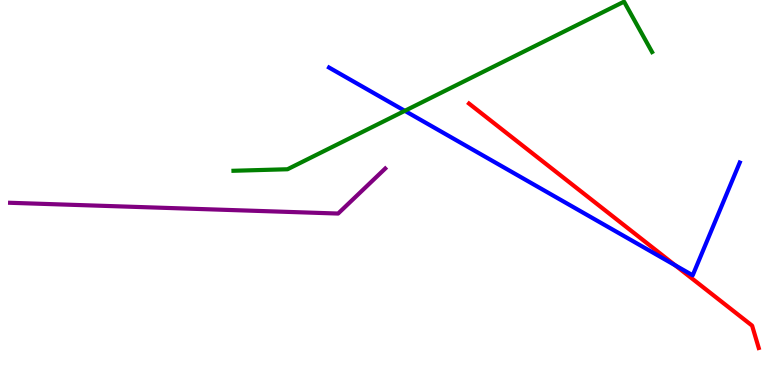[{'lines': ['blue', 'red'], 'intersections': [{'x': 8.71, 'y': 3.11}]}, {'lines': ['green', 'red'], 'intersections': []}, {'lines': ['purple', 'red'], 'intersections': []}, {'lines': ['blue', 'green'], 'intersections': [{'x': 5.22, 'y': 7.12}]}, {'lines': ['blue', 'purple'], 'intersections': []}, {'lines': ['green', 'purple'], 'intersections': []}]